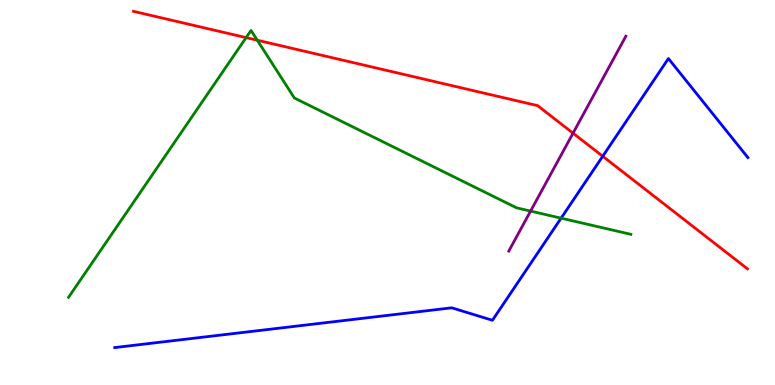[{'lines': ['blue', 'red'], 'intersections': [{'x': 7.78, 'y': 5.94}]}, {'lines': ['green', 'red'], 'intersections': [{'x': 3.18, 'y': 9.02}, {'x': 3.32, 'y': 8.96}]}, {'lines': ['purple', 'red'], 'intersections': [{'x': 7.39, 'y': 6.54}]}, {'lines': ['blue', 'green'], 'intersections': [{'x': 7.24, 'y': 4.33}]}, {'lines': ['blue', 'purple'], 'intersections': []}, {'lines': ['green', 'purple'], 'intersections': [{'x': 6.85, 'y': 4.52}]}]